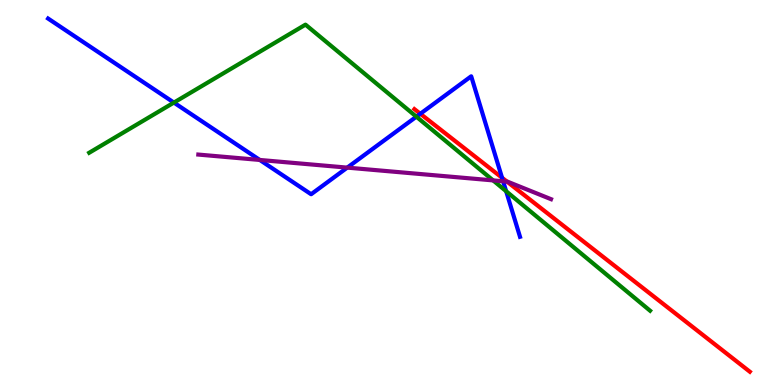[{'lines': ['blue', 'red'], 'intersections': [{'x': 5.42, 'y': 7.04}, {'x': 6.48, 'y': 5.38}]}, {'lines': ['green', 'red'], 'intersections': []}, {'lines': ['purple', 'red'], 'intersections': [{'x': 6.54, 'y': 5.28}]}, {'lines': ['blue', 'green'], 'intersections': [{'x': 2.24, 'y': 7.34}, {'x': 5.37, 'y': 6.97}, {'x': 6.53, 'y': 5.03}]}, {'lines': ['blue', 'purple'], 'intersections': [{'x': 3.35, 'y': 5.85}, {'x': 4.48, 'y': 5.65}, {'x': 6.49, 'y': 5.29}]}, {'lines': ['green', 'purple'], 'intersections': [{'x': 6.36, 'y': 5.31}]}]